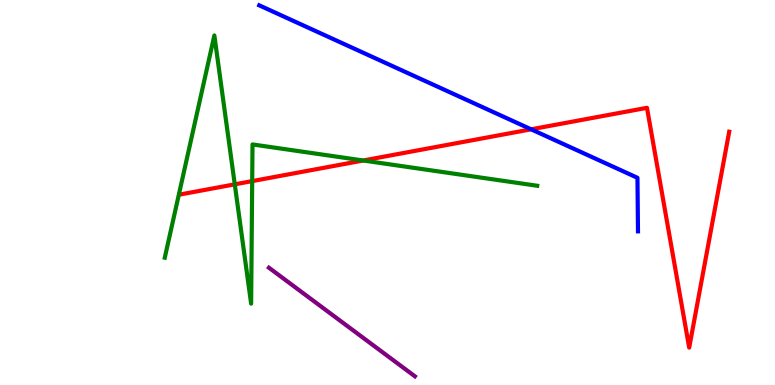[{'lines': ['blue', 'red'], 'intersections': [{'x': 6.85, 'y': 6.64}]}, {'lines': ['green', 'red'], 'intersections': [{'x': 3.03, 'y': 5.21}, {'x': 3.25, 'y': 5.3}, {'x': 4.69, 'y': 5.83}]}, {'lines': ['purple', 'red'], 'intersections': []}, {'lines': ['blue', 'green'], 'intersections': []}, {'lines': ['blue', 'purple'], 'intersections': []}, {'lines': ['green', 'purple'], 'intersections': []}]